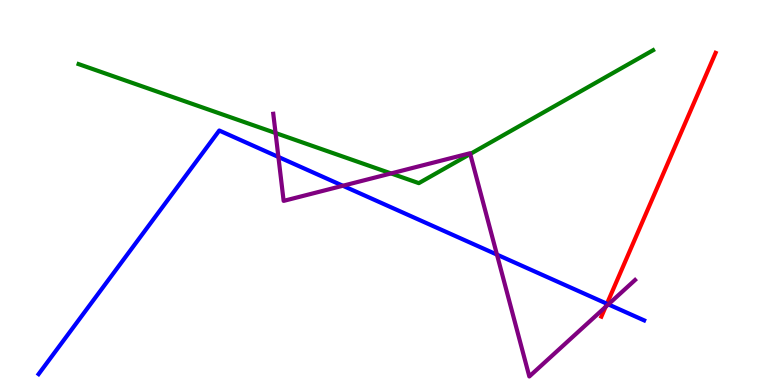[{'lines': ['blue', 'red'], 'intersections': [{'x': 7.83, 'y': 2.11}]}, {'lines': ['green', 'red'], 'intersections': []}, {'lines': ['purple', 'red'], 'intersections': [{'x': 7.81, 'y': 2.03}]}, {'lines': ['blue', 'green'], 'intersections': []}, {'lines': ['blue', 'purple'], 'intersections': [{'x': 3.59, 'y': 5.92}, {'x': 4.42, 'y': 5.18}, {'x': 6.41, 'y': 3.39}, {'x': 7.85, 'y': 2.09}]}, {'lines': ['green', 'purple'], 'intersections': [{'x': 3.56, 'y': 6.54}, {'x': 5.05, 'y': 5.5}, {'x': 6.07, 'y': 6.0}]}]